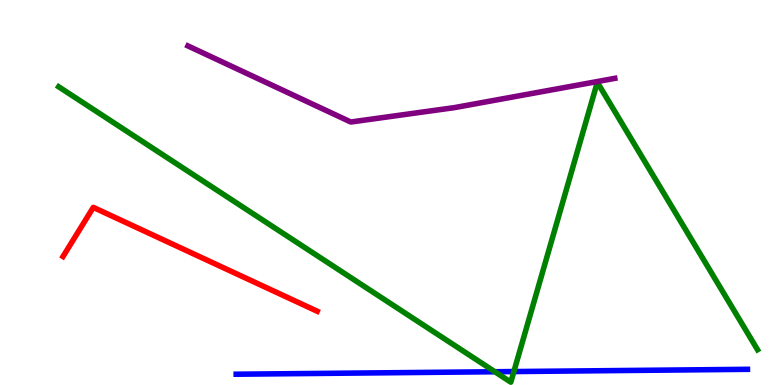[{'lines': ['blue', 'red'], 'intersections': []}, {'lines': ['green', 'red'], 'intersections': []}, {'lines': ['purple', 'red'], 'intersections': []}, {'lines': ['blue', 'green'], 'intersections': [{'x': 6.39, 'y': 0.344}, {'x': 6.63, 'y': 0.349}]}, {'lines': ['blue', 'purple'], 'intersections': []}, {'lines': ['green', 'purple'], 'intersections': []}]